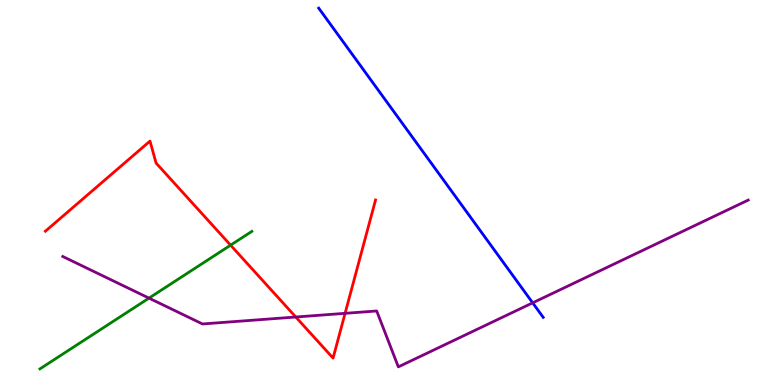[{'lines': ['blue', 'red'], 'intersections': []}, {'lines': ['green', 'red'], 'intersections': [{'x': 2.98, 'y': 3.63}]}, {'lines': ['purple', 'red'], 'intersections': [{'x': 3.82, 'y': 1.77}, {'x': 4.45, 'y': 1.86}]}, {'lines': ['blue', 'green'], 'intersections': []}, {'lines': ['blue', 'purple'], 'intersections': [{'x': 6.87, 'y': 2.13}]}, {'lines': ['green', 'purple'], 'intersections': [{'x': 1.92, 'y': 2.26}]}]